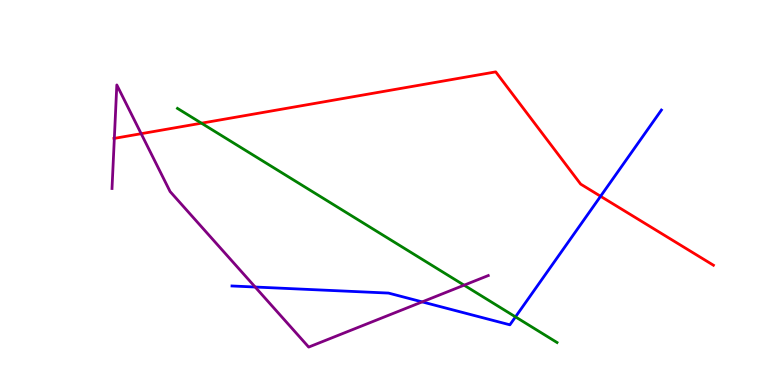[{'lines': ['blue', 'red'], 'intersections': [{'x': 7.75, 'y': 4.9}]}, {'lines': ['green', 'red'], 'intersections': [{'x': 2.6, 'y': 6.8}]}, {'lines': ['purple', 'red'], 'intersections': [{'x': 1.48, 'y': 6.41}, {'x': 1.82, 'y': 6.53}]}, {'lines': ['blue', 'green'], 'intersections': [{'x': 6.65, 'y': 1.77}]}, {'lines': ['blue', 'purple'], 'intersections': [{'x': 3.29, 'y': 2.54}, {'x': 5.45, 'y': 2.16}]}, {'lines': ['green', 'purple'], 'intersections': [{'x': 5.99, 'y': 2.59}]}]